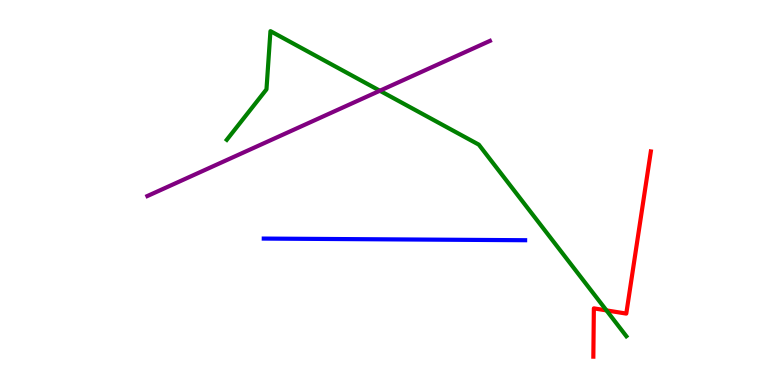[{'lines': ['blue', 'red'], 'intersections': []}, {'lines': ['green', 'red'], 'intersections': [{'x': 7.83, 'y': 1.94}]}, {'lines': ['purple', 'red'], 'intersections': []}, {'lines': ['blue', 'green'], 'intersections': []}, {'lines': ['blue', 'purple'], 'intersections': []}, {'lines': ['green', 'purple'], 'intersections': [{'x': 4.9, 'y': 7.64}]}]